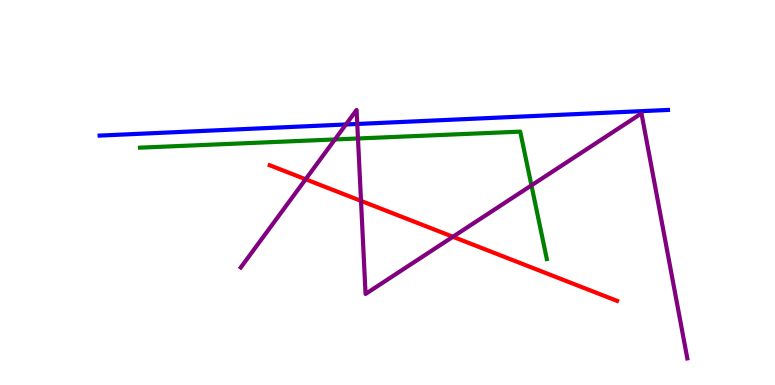[{'lines': ['blue', 'red'], 'intersections': []}, {'lines': ['green', 'red'], 'intersections': []}, {'lines': ['purple', 'red'], 'intersections': [{'x': 3.94, 'y': 5.34}, {'x': 4.66, 'y': 4.78}, {'x': 5.84, 'y': 3.85}]}, {'lines': ['blue', 'green'], 'intersections': []}, {'lines': ['blue', 'purple'], 'intersections': [{'x': 4.46, 'y': 6.77}, {'x': 4.61, 'y': 6.78}]}, {'lines': ['green', 'purple'], 'intersections': [{'x': 4.32, 'y': 6.38}, {'x': 4.62, 'y': 6.4}, {'x': 6.86, 'y': 5.18}]}]